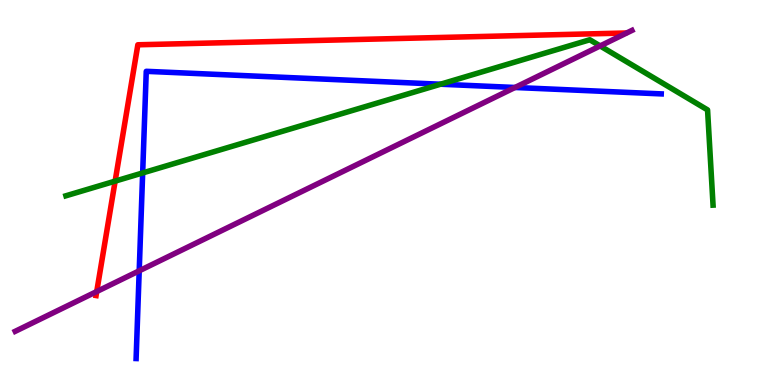[{'lines': ['blue', 'red'], 'intersections': []}, {'lines': ['green', 'red'], 'intersections': [{'x': 1.49, 'y': 5.3}]}, {'lines': ['purple', 'red'], 'intersections': [{'x': 1.25, 'y': 2.43}]}, {'lines': ['blue', 'green'], 'intersections': [{'x': 1.84, 'y': 5.51}, {'x': 5.68, 'y': 7.81}]}, {'lines': ['blue', 'purple'], 'intersections': [{'x': 1.8, 'y': 2.97}, {'x': 6.65, 'y': 7.73}]}, {'lines': ['green', 'purple'], 'intersections': [{'x': 7.74, 'y': 8.81}]}]